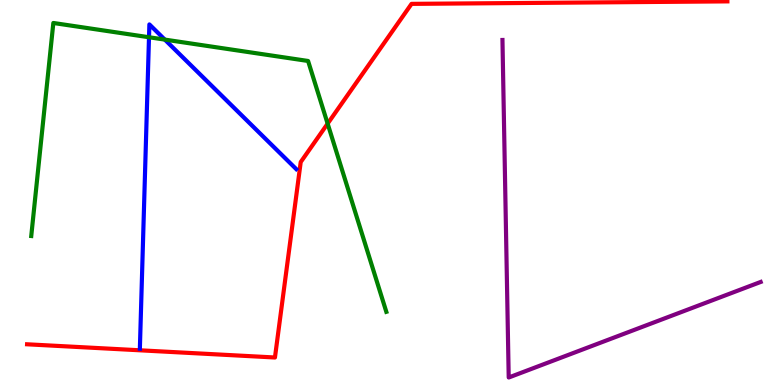[{'lines': ['blue', 'red'], 'intersections': []}, {'lines': ['green', 'red'], 'intersections': [{'x': 4.23, 'y': 6.79}]}, {'lines': ['purple', 'red'], 'intersections': []}, {'lines': ['blue', 'green'], 'intersections': [{'x': 1.92, 'y': 9.03}, {'x': 2.13, 'y': 8.97}]}, {'lines': ['blue', 'purple'], 'intersections': []}, {'lines': ['green', 'purple'], 'intersections': []}]